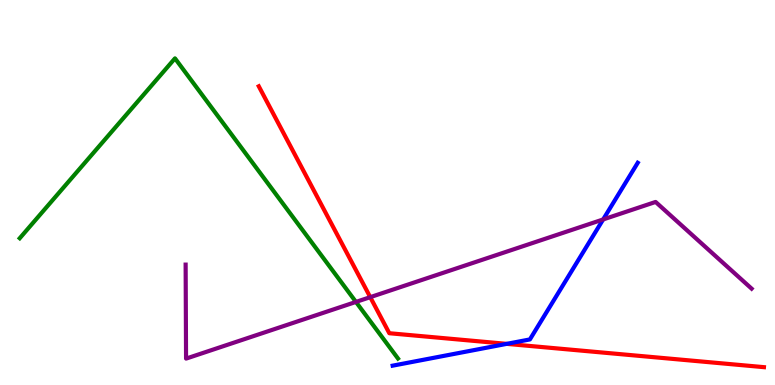[{'lines': ['blue', 'red'], 'intersections': [{'x': 6.54, 'y': 1.07}]}, {'lines': ['green', 'red'], 'intersections': []}, {'lines': ['purple', 'red'], 'intersections': [{'x': 4.78, 'y': 2.28}]}, {'lines': ['blue', 'green'], 'intersections': []}, {'lines': ['blue', 'purple'], 'intersections': [{'x': 7.78, 'y': 4.3}]}, {'lines': ['green', 'purple'], 'intersections': [{'x': 4.59, 'y': 2.16}]}]